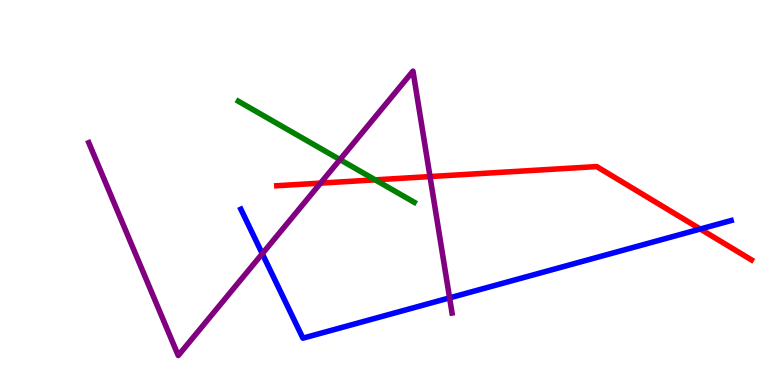[{'lines': ['blue', 'red'], 'intersections': [{'x': 9.04, 'y': 4.05}]}, {'lines': ['green', 'red'], 'intersections': [{'x': 4.84, 'y': 5.33}]}, {'lines': ['purple', 'red'], 'intersections': [{'x': 4.14, 'y': 5.24}, {'x': 5.55, 'y': 5.41}]}, {'lines': ['blue', 'green'], 'intersections': []}, {'lines': ['blue', 'purple'], 'intersections': [{'x': 3.38, 'y': 3.41}, {'x': 5.8, 'y': 2.26}]}, {'lines': ['green', 'purple'], 'intersections': [{'x': 4.39, 'y': 5.85}]}]